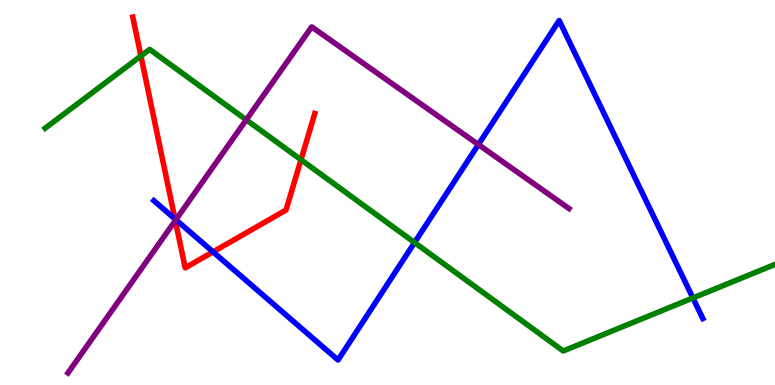[{'lines': ['blue', 'red'], 'intersections': [{'x': 2.26, 'y': 4.31}, {'x': 2.75, 'y': 3.46}]}, {'lines': ['green', 'red'], 'intersections': [{'x': 1.82, 'y': 8.55}, {'x': 3.88, 'y': 5.85}]}, {'lines': ['purple', 'red'], 'intersections': [{'x': 2.26, 'y': 4.27}]}, {'lines': ['blue', 'green'], 'intersections': [{'x': 5.35, 'y': 3.7}, {'x': 8.94, 'y': 2.26}]}, {'lines': ['blue', 'purple'], 'intersections': [{'x': 2.27, 'y': 4.29}, {'x': 6.17, 'y': 6.25}]}, {'lines': ['green', 'purple'], 'intersections': [{'x': 3.18, 'y': 6.89}]}]